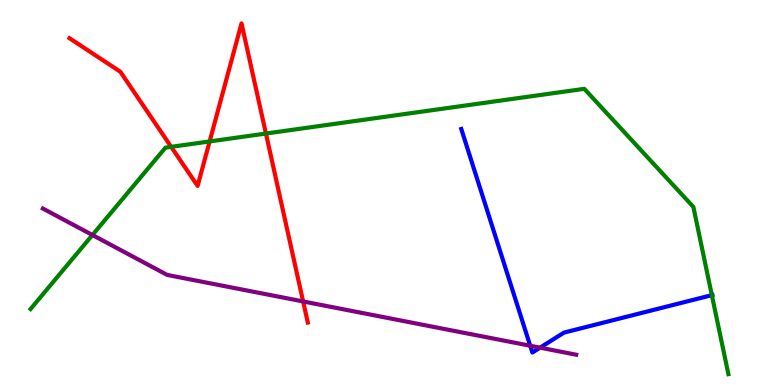[{'lines': ['blue', 'red'], 'intersections': []}, {'lines': ['green', 'red'], 'intersections': [{'x': 2.21, 'y': 6.19}, {'x': 2.7, 'y': 6.33}, {'x': 3.43, 'y': 6.53}]}, {'lines': ['purple', 'red'], 'intersections': [{'x': 3.91, 'y': 2.17}]}, {'lines': ['blue', 'green'], 'intersections': [{'x': 9.19, 'y': 2.33}]}, {'lines': ['blue', 'purple'], 'intersections': [{'x': 6.84, 'y': 1.02}, {'x': 6.97, 'y': 0.97}]}, {'lines': ['green', 'purple'], 'intersections': [{'x': 1.19, 'y': 3.9}]}]